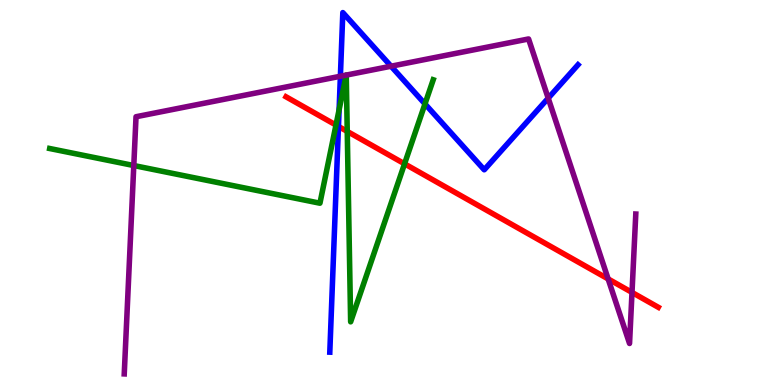[{'lines': ['blue', 'red'], 'intersections': [{'x': 4.37, 'y': 6.72}]}, {'lines': ['green', 'red'], 'intersections': [{'x': 4.34, 'y': 6.75}, {'x': 4.48, 'y': 6.59}, {'x': 5.22, 'y': 5.74}]}, {'lines': ['purple', 'red'], 'intersections': [{'x': 7.85, 'y': 2.76}, {'x': 8.15, 'y': 2.4}]}, {'lines': ['blue', 'green'], 'intersections': [{'x': 4.38, 'y': 7.15}, {'x': 5.48, 'y': 7.3}]}, {'lines': ['blue', 'purple'], 'intersections': [{'x': 4.39, 'y': 8.02}, {'x': 5.05, 'y': 8.28}, {'x': 7.07, 'y': 7.45}]}, {'lines': ['green', 'purple'], 'intersections': [{'x': 1.73, 'y': 5.7}, {'x': 4.47, 'y': 8.05}, {'x': 4.47, 'y': 8.05}]}]